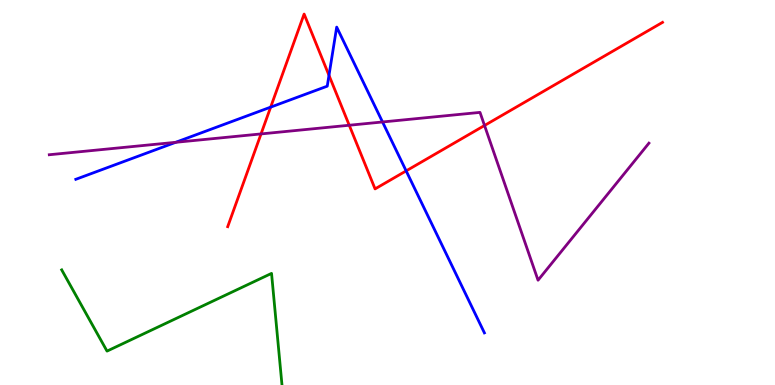[{'lines': ['blue', 'red'], 'intersections': [{'x': 3.49, 'y': 7.22}, {'x': 4.24, 'y': 8.04}, {'x': 5.24, 'y': 5.56}]}, {'lines': ['green', 'red'], 'intersections': []}, {'lines': ['purple', 'red'], 'intersections': [{'x': 3.37, 'y': 6.52}, {'x': 4.51, 'y': 6.75}, {'x': 6.25, 'y': 6.74}]}, {'lines': ['blue', 'green'], 'intersections': []}, {'lines': ['blue', 'purple'], 'intersections': [{'x': 2.27, 'y': 6.3}, {'x': 4.94, 'y': 6.83}]}, {'lines': ['green', 'purple'], 'intersections': []}]